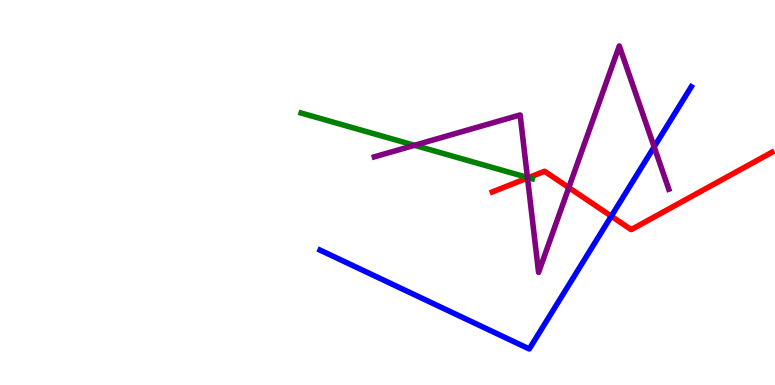[{'lines': ['blue', 'red'], 'intersections': [{'x': 7.89, 'y': 4.38}]}, {'lines': ['green', 'red'], 'intersections': [{'x': 6.82, 'y': 5.38}]}, {'lines': ['purple', 'red'], 'intersections': [{'x': 6.81, 'y': 5.38}, {'x': 7.34, 'y': 5.13}]}, {'lines': ['blue', 'green'], 'intersections': []}, {'lines': ['blue', 'purple'], 'intersections': [{'x': 8.44, 'y': 6.19}]}, {'lines': ['green', 'purple'], 'intersections': [{'x': 5.35, 'y': 6.23}, {'x': 6.81, 'y': 5.39}]}]